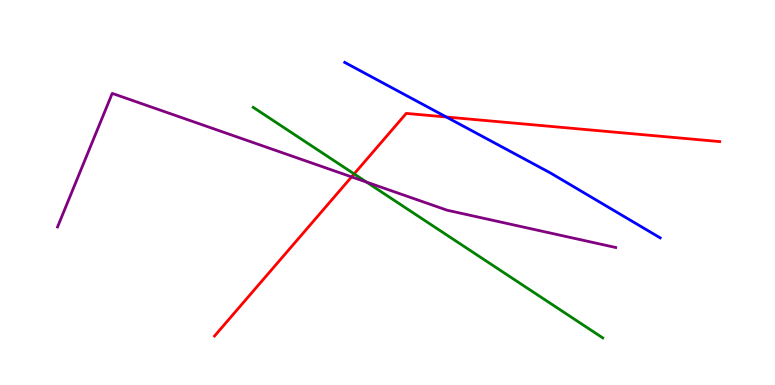[{'lines': ['blue', 'red'], 'intersections': [{'x': 5.76, 'y': 6.96}]}, {'lines': ['green', 'red'], 'intersections': [{'x': 4.57, 'y': 5.48}]}, {'lines': ['purple', 'red'], 'intersections': [{'x': 4.54, 'y': 5.41}]}, {'lines': ['blue', 'green'], 'intersections': []}, {'lines': ['blue', 'purple'], 'intersections': []}, {'lines': ['green', 'purple'], 'intersections': [{'x': 4.73, 'y': 5.27}]}]